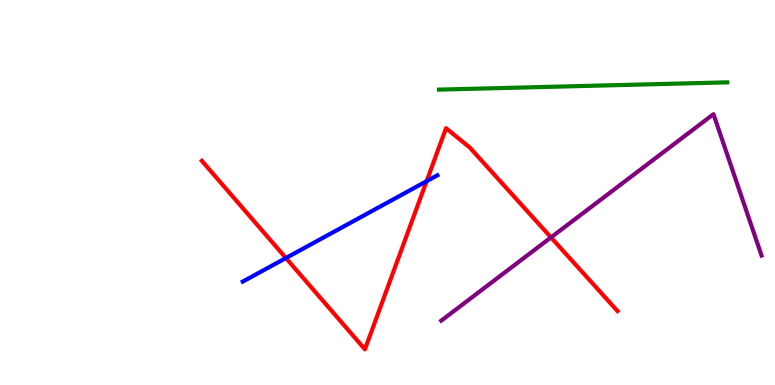[{'lines': ['blue', 'red'], 'intersections': [{'x': 3.69, 'y': 3.3}, {'x': 5.5, 'y': 5.29}]}, {'lines': ['green', 'red'], 'intersections': []}, {'lines': ['purple', 'red'], 'intersections': [{'x': 7.11, 'y': 3.83}]}, {'lines': ['blue', 'green'], 'intersections': []}, {'lines': ['blue', 'purple'], 'intersections': []}, {'lines': ['green', 'purple'], 'intersections': []}]